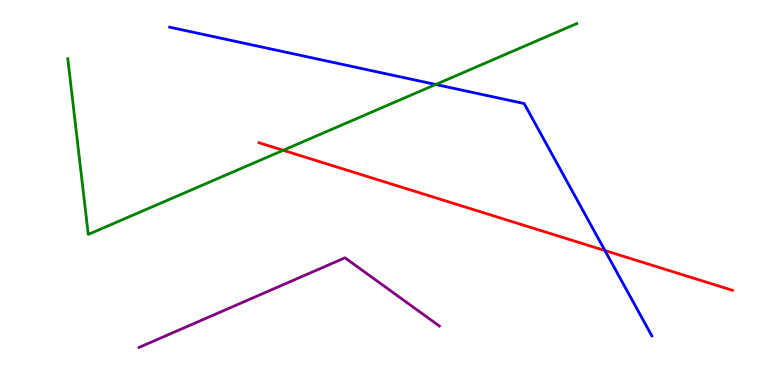[{'lines': ['blue', 'red'], 'intersections': [{'x': 7.81, 'y': 3.49}]}, {'lines': ['green', 'red'], 'intersections': [{'x': 3.65, 'y': 6.1}]}, {'lines': ['purple', 'red'], 'intersections': []}, {'lines': ['blue', 'green'], 'intersections': [{'x': 5.62, 'y': 7.81}]}, {'lines': ['blue', 'purple'], 'intersections': []}, {'lines': ['green', 'purple'], 'intersections': []}]